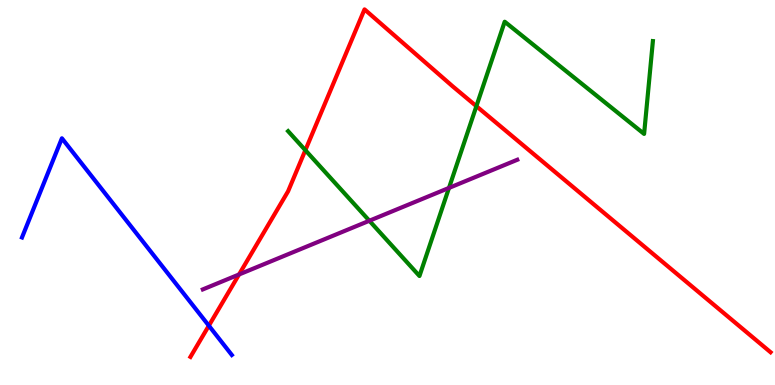[{'lines': ['blue', 'red'], 'intersections': [{'x': 2.69, 'y': 1.54}]}, {'lines': ['green', 'red'], 'intersections': [{'x': 3.94, 'y': 6.1}, {'x': 6.15, 'y': 7.24}]}, {'lines': ['purple', 'red'], 'intersections': [{'x': 3.08, 'y': 2.87}]}, {'lines': ['blue', 'green'], 'intersections': []}, {'lines': ['blue', 'purple'], 'intersections': []}, {'lines': ['green', 'purple'], 'intersections': [{'x': 4.77, 'y': 4.27}, {'x': 5.79, 'y': 5.12}]}]